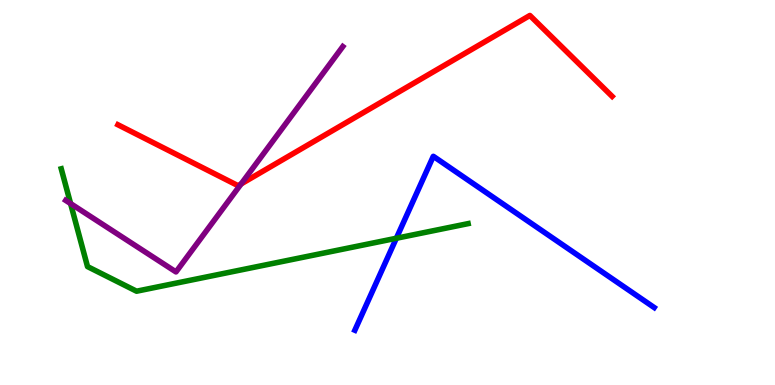[{'lines': ['blue', 'red'], 'intersections': []}, {'lines': ['green', 'red'], 'intersections': []}, {'lines': ['purple', 'red'], 'intersections': [{'x': 3.11, 'y': 5.22}]}, {'lines': ['blue', 'green'], 'intersections': [{'x': 5.11, 'y': 3.81}]}, {'lines': ['blue', 'purple'], 'intersections': []}, {'lines': ['green', 'purple'], 'intersections': [{'x': 0.911, 'y': 4.71}]}]